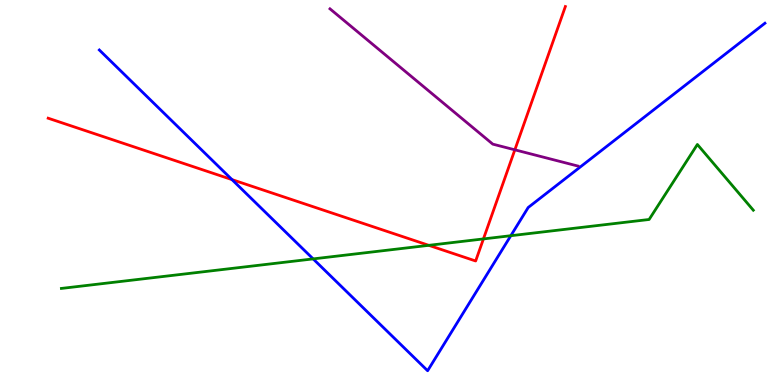[{'lines': ['blue', 'red'], 'intersections': [{'x': 2.99, 'y': 5.33}]}, {'lines': ['green', 'red'], 'intersections': [{'x': 5.53, 'y': 3.63}, {'x': 6.24, 'y': 3.79}]}, {'lines': ['purple', 'red'], 'intersections': [{'x': 6.64, 'y': 6.11}]}, {'lines': ['blue', 'green'], 'intersections': [{'x': 4.04, 'y': 3.28}, {'x': 6.59, 'y': 3.88}]}, {'lines': ['blue', 'purple'], 'intersections': []}, {'lines': ['green', 'purple'], 'intersections': []}]